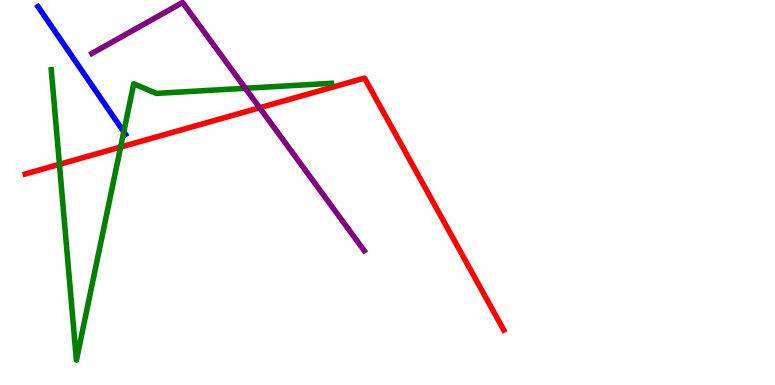[{'lines': ['blue', 'red'], 'intersections': []}, {'lines': ['green', 'red'], 'intersections': [{'x': 0.767, 'y': 5.73}, {'x': 1.56, 'y': 6.18}]}, {'lines': ['purple', 'red'], 'intersections': [{'x': 3.35, 'y': 7.2}]}, {'lines': ['blue', 'green'], 'intersections': [{'x': 1.6, 'y': 6.58}]}, {'lines': ['blue', 'purple'], 'intersections': []}, {'lines': ['green', 'purple'], 'intersections': [{'x': 3.17, 'y': 7.71}]}]